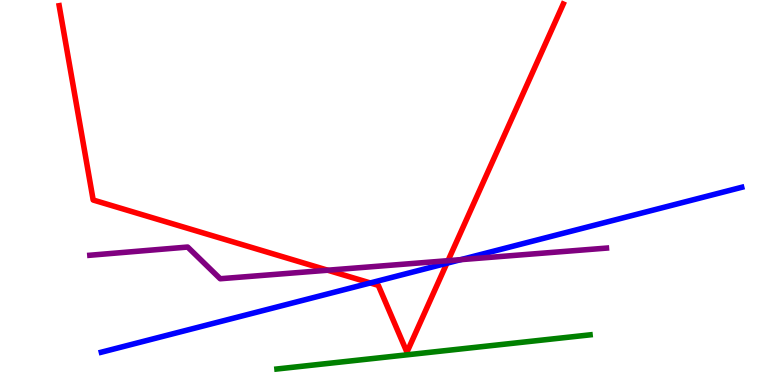[{'lines': ['blue', 'red'], 'intersections': [{'x': 4.78, 'y': 2.65}, {'x': 5.77, 'y': 3.16}]}, {'lines': ['green', 'red'], 'intersections': []}, {'lines': ['purple', 'red'], 'intersections': [{'x': 4.23, 'y': 2.98}, {'x': 5.78, 'y': 3.23}]}, {'lines': ['blue', 'green'], 'intersections': []}, {'lines': ['blue', 'purple'], 'intersections': [{'x': 5.94, 'y': 3.26}]}, {'lines': ['green', 'purple'], 'intersections': []}]